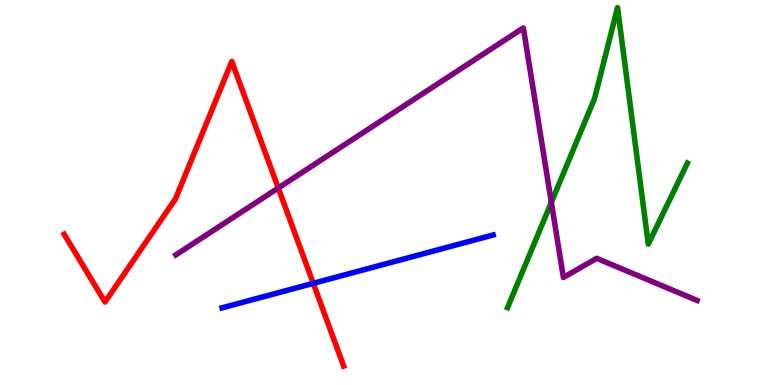[{'lines': ['blue', 'red'], 'intersections': [{'x': 4.04, 'y': 2.64}]}, {'lines': ['green', 'red'], 'intersections': []}, {'lines': ['purple', 'red'], 'intersections': [{'x': 3.59, 'y': 5.12}]}, {'lines': ['blue', 'green'], 'intersections': []}, {'lines': ['blue', 'purple'], 'intersections': []}, {'lines': ['green', 'purple'], 'intersections': [{'x': 7.11, 'y': 4.74}]}]